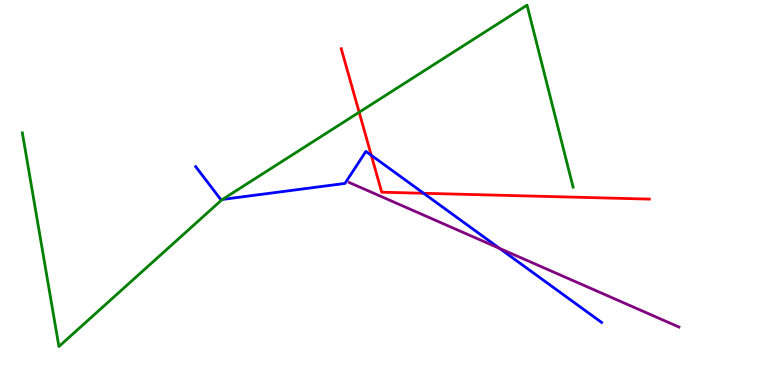[{'lines': ['blue', 'red'], 'intersections': [{'x': 4.79, 'y': 5.97}, {'x': 5.47, 'y': 4.98}]}, {'lines': ['green', 'red'], 'intersections': [{'x': 4.63, 'y': 7.08}]}, {'lines': ['purple', 'red'], 'intersections': []}, {'lines': ['blue', 'green'], 'intersections': [{'x': 2.87, 'y': 4.82}]}, {'lines': ['blue', 'purple'], 'intersections': [{'x': 6.45, 'y': 3.55}]}, {'lines': ['green', 'purple'], 'intersections': []}]